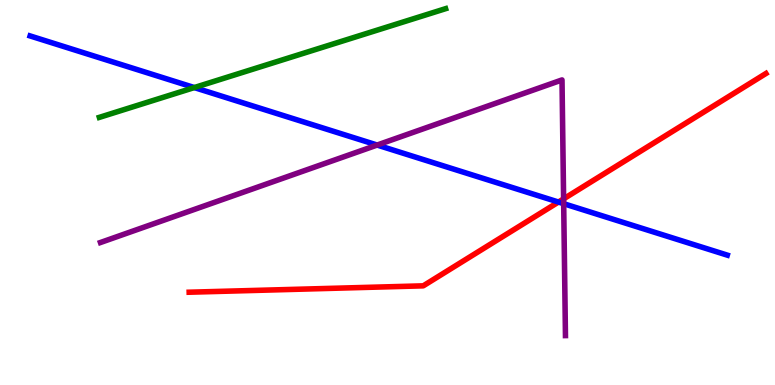[{'lines': ['blue', 'red'], 'intersections': [{'x': 7.21, 'y': 4.75}]}, {'lines': ['green', 'red'], 'intersections': []}, {'lines': ['purple', 'red'], 'intersections': [{'x': 7.27, 'y': 4.83}]}, {'lines': ['blue', 'green'], 'intersections': [{'x': 2.51, 'y': 7.73}]}, {'lines': ['blue', 'purple'], 'intersections': [{'x': 4.87, 'y': 6.23}, {'x': 7.27, 'y': 4.71}]}, {'lines': ['green', 'purple'], 'intersections': []}]